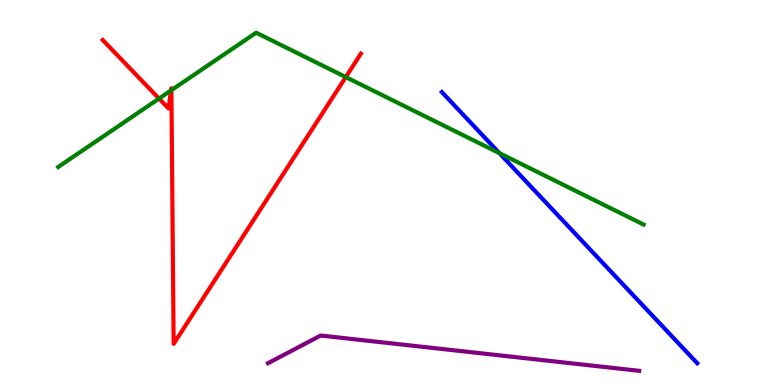[{'lines': ['blue', 'red'], 'intersections': []}, {'lines': ['green', 'red'], 'intersections': [{'x': 2.05, 'y': 7.44}, {'x': 2.21, 'y': 7.65}, {'x': 2.21, 'y': 7.66}, {'x': 4.46, 'y': 8.0}]}, {'lines': ['purple', 'red'], 'intersections': []}, {'lines': ['blue', 'green'], 'intersections': [{'x': 6.44, 'y': 6.02}]}, {'lines': ['blue', 'purple'], 'intersections': []}, {'lines': ['green', 'purple'], 'intersections': []}]